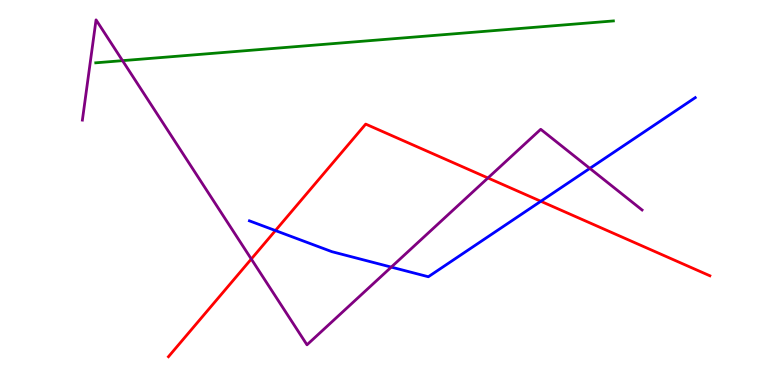[{'lines': ['blue', 'red'], 'intersections': [{'x': 3.55, 'y': 4.01}, {'x': 6.98, 'y': 4.77}]}, {'lines': ['green', 'red'], 'intersections': []}, {'lines': ['purple', 'red'], 'intersections': [{'x': 3.24, 'y': 3.27}, {'x': 6.3, 'y': 5.38}]}, {'lines': ['blue', 'green'], 'intersections': []}, {'lines': ['blue', 'purple'], 'intersections': [{'x': 5.05, 'y': 3.06}, {'x': 7.61, 'y': 5.63}]}, {'lines': ['green', 'purple'], 'intersections': [{'x': 1.58, 'y': 8.42}]}]